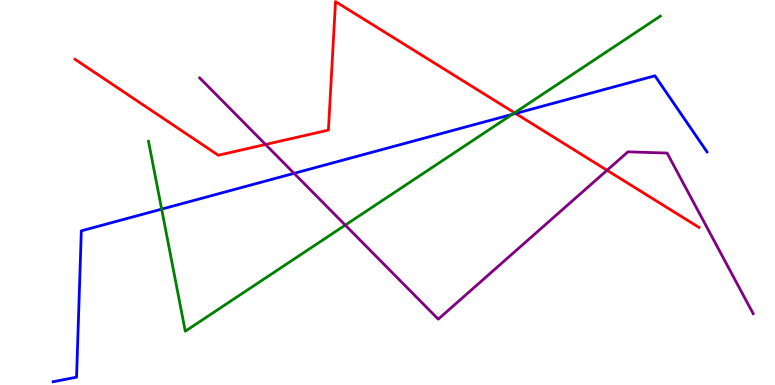[{'lines': ['blue', 'red'], 'intersections': [{'x': 6.65, 'y': 7.05}]}, {'lines': ['green', 'red'], 'intersections': [{'x': 6.64, 'y': 7.07}]}, {'lines': ['purple', 'red'], 'intersections': [{'x': 3.43, 'y': 6.25}, {'x': 7.83, 'y': 5.58}]}, {'lines': ['blue', 'green'], 'intersections': [{'x': 2.09, 'y': 4.57}, {'x': 6.61, 'y': 7.03}]}, {'lines': ['blue', 'purple'], 'intersections': [{'x': 3.79, 'y': 5.5}]}, {'lines': ['green', 'purple'], 'intersections': [{'x': 4.45, 'y': 4.15}]}]